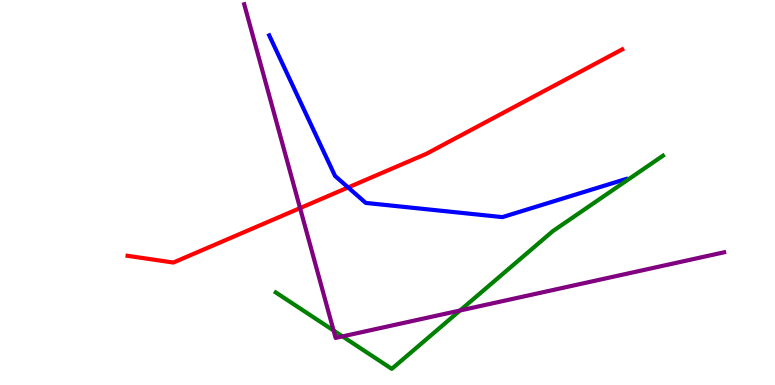[{'lines': ['blue', 'red'], 'intersections': [{'x': 4.49, 'y': 5.13}]}, {'lines': ['green', 'red'], 'intersections': []}, {'lines': ['purple', 'red'], 'intersections': [{'x': 3.87, 'y': 4.59}]}, {'lines': ['blue', 'green'], 'intersections': []}, {'lines': ['blue', 'purple'], 'intersections': []}, {'lines': ['green', 'purple'], 'intersections': [{'x': 4.3, 'y': 1.41}, {'x': 4.42, 'y': 1.26}, {'x': 5.94, 'y': 1.93}]}]